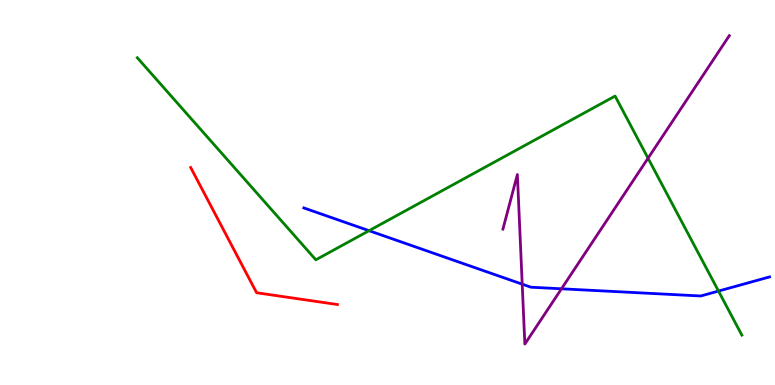[{'lines': ['blue', 'red'], 'intersections': []}, {'lines': ['green', 'red'], 'intersections': []}, {'lines': ['purple', 'red'], 'intersections': []}, {'lines': ['blue', 'green'], 'intersections': [{'x': 4.76, 'y': 4.01}, {'x': 9.27, 'y': 2.44}]}, {'lines': ['blue', 'purple'], 'intersections': [{'x': 6.74, 'y': 2.62}, {'x': 7.24, 'y': 2.5}]}, {'lines': ['green', 'purple'], 'intersections': [{'x': 8.36, 'y': 5.89}]}]